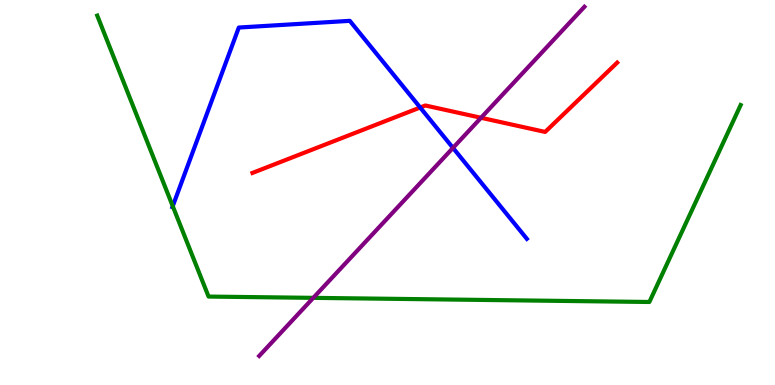[{'lines': ['blue', 'red'], 'intersections': [{'x': 5.42, 'y': 7.21}]}, {'lines': ['green', 'red'], 'intersections': []}, {'lines': ['purple', 'red'], 'intersections': [{'x': 6.21, 'y': 6.94}]}, {'lines': ['blue', 'green'], 'intersections': [{'x': 2.23, 'y': 4.64}]}, {'lines': ['blue', 'purple'], 'intersections': [{'x': 5.84, 'y': 6.16}]}, {'lines': ['green', 'purple'], 'intersections': [{'x': 4.04, 'y': 2.26}]}]